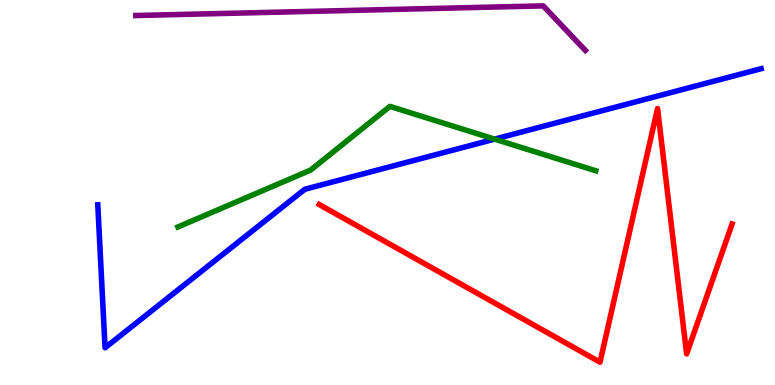[{'lines': ['blue', 'red'], 'intersections': []}, {'lines': ['green', 'red'], 'intersections': []}, {'lines': ['purple', 'red'], 'intersections': []}, {'lines': ['blue', 'green'], 'intersections': [{'x': 6.38, 'y': 6.39}]}, {'lines': ['blue', 'purple'], 'intersections': []}, {'lines': ['green', 'purple'], 'intersections': []}]